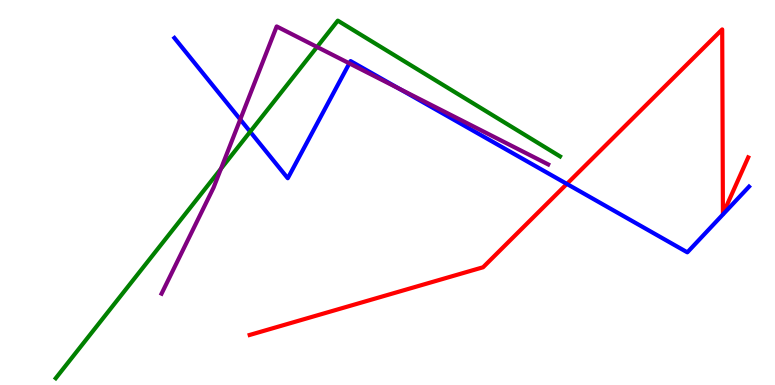[{'lines': ['blue', 'red'], 'intersections': [{'x': 7.31, 'y': 5.22}]}, {'lines': ['green', 'red'], 'intersections': []}, {'lines': ['purple', 'red'], 'intersections': []}, {'lines': ['blue', 'green'], 'intersections': [{'x': 3.23, 'y': 6.58}]}, {'lines': ['blue', 'purple'], 'intersections': [{'x': 3.1, 'y': 6.9}, {'x': 4.51, 'y': 8.35}, {'x': 5.15, 'y': 7.7}]}, {'lines': ['green', 'purple'], 'intersections': [{'x': 2.85, 'y': 5.62}, {'x': 4.09, 'y': 8.78}]}]